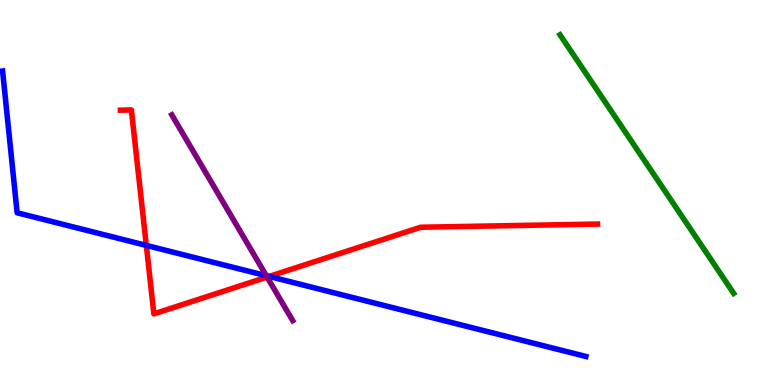[{'lines': ['blue', 'red'], 'intersections': [{'x': 1.89, 'y': 3.63}, {'x': 3.47, 'y': 2.82}]}, {'lines': ['green', 'red'], 'intersections': []}, {'lines': ['purple', 'red'], 'intersections': [{'x': 3.45, 'y': 2.8}]}, {'lines': ['blue', 'green'], 'intersections': []}, {'lines': ['blue', 'purple'], 'intersections': [{'x': 3.44, 'y': 2.84}]}, {'lines': ['green', 'purple'], 'intersections': []}]